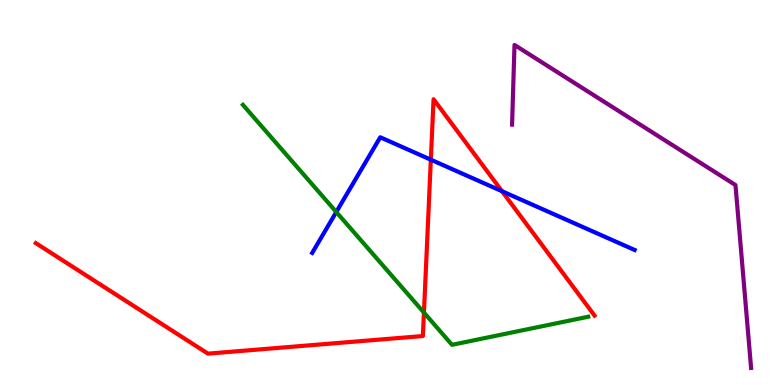[{'lines': ['blue', 'red'], 'intersections': [{'x': 5.56, 'y': 5.85}, {'x': 6.48, 'y': 5.03}]}, {'lines': ['green', 'red'], 'intersections': [{'x': 5.47, 'y': 1.88}]}, {'lines': ['purple', 'red'], 'intersections': []}, {'lines': ['blue', 'green'], 'intersections': [{'x': 4.34, 'y': 4.49}]}, {'lines': ['blue', 'purple'], 'intersections': []}, {'lines': ['green', 'purple'], 'intersections': []}]